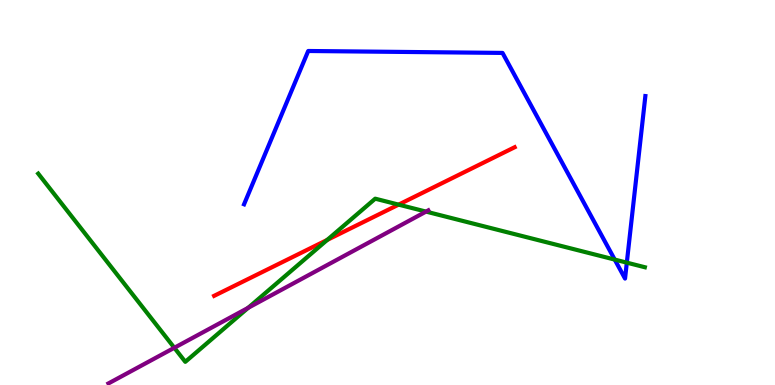[{'lines': ['blue', 'red'], 'intersections': []}, {'lines': ['green', 'red'], 'intersections': [{'x': 4.22, 'y': 3.77}, {'x': 5.14, 'y': 4.69}]}, {'lines': ['purple', 'red'], 'intersections': []}, {'lines': ['blue', 'green'], 'intersections': [{'x': 7.93, 'y': 3.26}, {'x': 8.09, 'y': 3.18}]}, {'lines': ['blue', 'purple'], 'intersections': []}, {'lines': ['green', 'purple'], 'intersections': [{'x': 2.25, 'y': 0.967}, {'x': 3.2, 'y': 2.0}, {'x': 5.5, 'y': 4.5}]}]